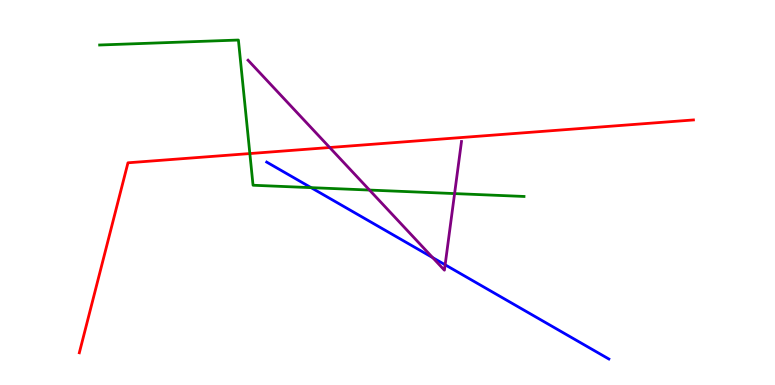[{'lines': ['blue', 'red'], 'intersections': []}, {'lines': ['green', 'red'], 'intersections': [{'x': 3.22, 'y': 6.01}]}, {'lines': ['purple', 'red'], 'intersections': [{'x': 4.25, 'y': 6.17}]}, {'lines': ['blue', 'green'], 'intersections': [{'x': 4.01, 'y': 5.13}]}, {'lines': ['blue', 'purple'], 'intersections': [{'x': 5.58, 'y': 3.31}, {'x': 5.74, 'y': 3.12}]}, {'lines': ['green', 'purple'], 'intersections': [{'x': 4.77, 'y': 5.06}, {'x': 5.87, 'y': 4.97}]}]